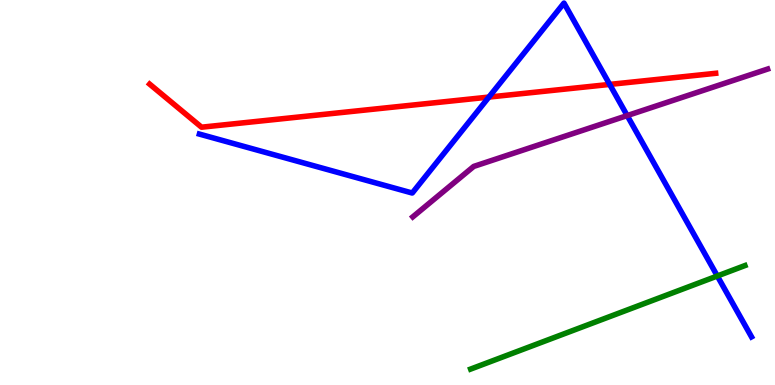[{'lines': ['blue', 'red'], 'intersections': [{'x': 6.31, 'y': 7.48}, {'x': 7.87, 'y': 7.81}]}, {'lines': ['green', 'red'], 'intersections': []}, {'lines': ['purple', 'red'], 'intersections': []}, {'lines': ['blue', 'green'], 'intersections': [{'x': 9.26, 'y': 2.83}]}, {'lines': ['blue', 'purple'], 'intersections': [{'x': 8.09, 'y': 7.0}]}, {'lines': ['green', 'purple'], 'intersections': []}]